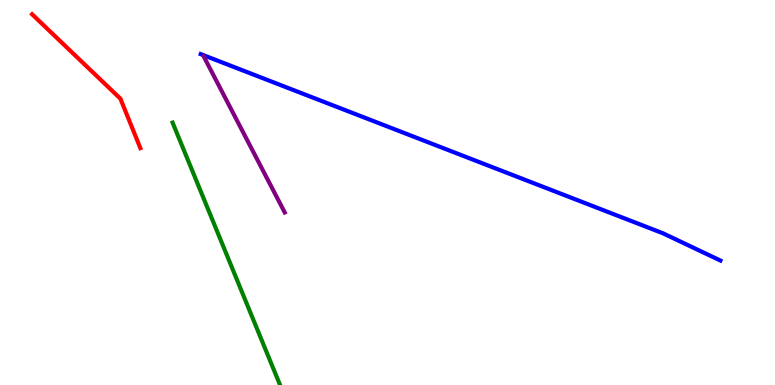[{'lines': ['blue', 'red'], 'intersections': []}, {'lines': ['green', 'red'], 'intersections': []}, {'lines': ['purple', 'red'], 'intersections': []}, {'lines': ['blue', 'green'], 'intersections': []}, {'lines': ['blue', 'purple'], 'intersections': []}, {'lines': ['green', 'purple'], 'intersections': []}]